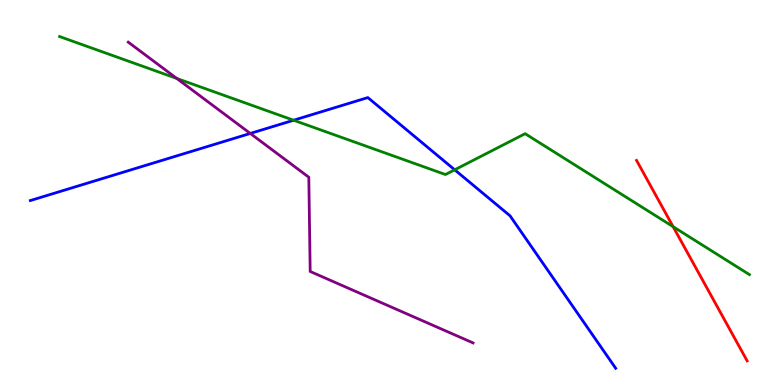[{'lines': ['blue', 'red'], 'intersections': []}, {'lines': ['green', 'red'], 'intersections': [{'x': 8.69, 'y': 4.11}]}, {'lines': ['purple', 'red'], 'intersections': []}, {'lines': ['blue', 'green'], 'intersections': [{'x': 3.79, 'y': 6.88}, {'x': 5.87, 'y': 5.59}]}, {'lines': ['blue', 'purple'], 'intersections': [{'x': 3.23, 'y': 6.53}]}, {'lines': ['green', 'purple'], 'intersections': [{'x': 2.28, 'y': 7.96}]}]